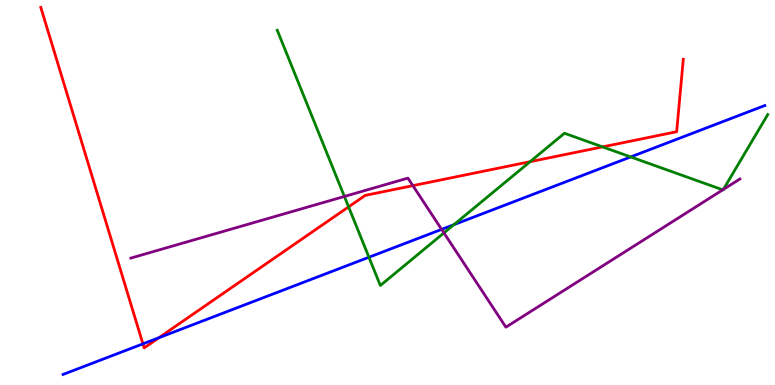[{'lines': ['blue', 'red'], 'intersections': [{'x': 1.84, 'y': 1.07}, {'x': 2.05, 'y': 1.23}]}, {'lines': ['green', 'red'], 'intersections': [{'x': 4.5, 'y': 4.63}, {'x': 6.84, 'y': 5.8}, {'x': 7.77, 'y': 6.18}]}, {'lines': ['purple', 'red'], 'intersections': [{'x': 5.33, 'y': 5.18}]}, {'lines': ['blue', 'green'], 'intersections': [{'x': 4.76, 'y': 3.32}, {'x': 5.86, 'y': 4.16}, {'x': 8.14, 'y': 5.92}]}, {'lines': ['blue', 'purple'], 'intersections': [{'x': 5.7, 'y': 4.04}]}, {'lines': ['green', 'purple'], 'intersections': [{'x': 4.44, 'y': 4.9}, {'x': 5.73, 'y': 3.95}, {'x': 9.33, 'y': 5.07}, {'x': 9.33, 'y': 5.08}]}]